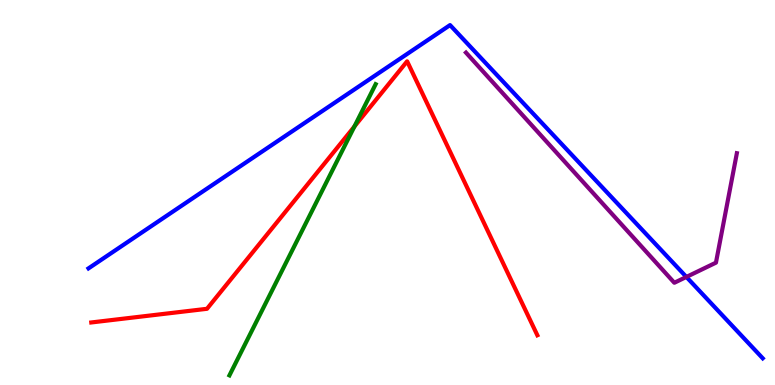[{'lines': ['blue', 'red'], 'intersections': []}, {'lines': ['green', 'red'], 'intersections': [{'x': 4.57, 'y': 6.71}]}, {'lines': ['purple', 'red'], 'intersections': []}, {'lines': ['blue', 'green'], 'intersections': []}, {'lines': ['blue', 'purple'], 'intersections': [{'x': 8.86, 'y': 2.81}]}, {'lines': ['green', 'purple'], 'intersections': []}]